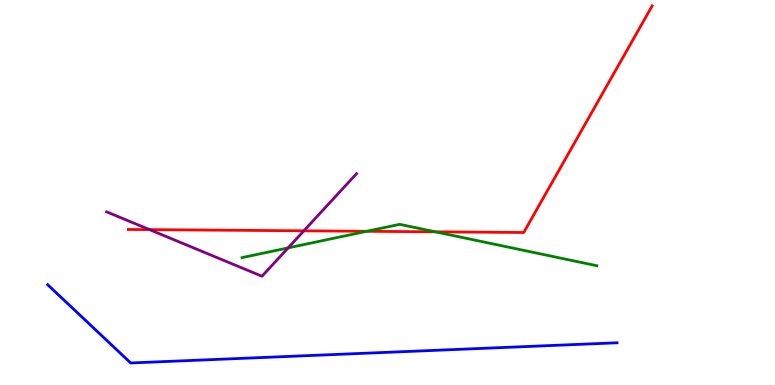[{'lines': ['blue', 'red'], 'intersections': []}, {'lines': ['green', 'red'], 'intersections': [{'x': 4.73, 'y': 3.99}, {'x': 5.62, 'y': 3.98}]}, {'lines': ['purple', 'red'], 'intersections': [{'x': 1.93, 'y': 4.04}, {'x': 3.92, 'y': 4.0}]}, {'lines': ['blue', 'green'], 'intersections': []}, {'lines': ['blue', 'purple'], 'intersections': []}, {'lines': ['green', 'purple'], 'intersections': [{'x': 3.72, 'y': 3.56}]}]